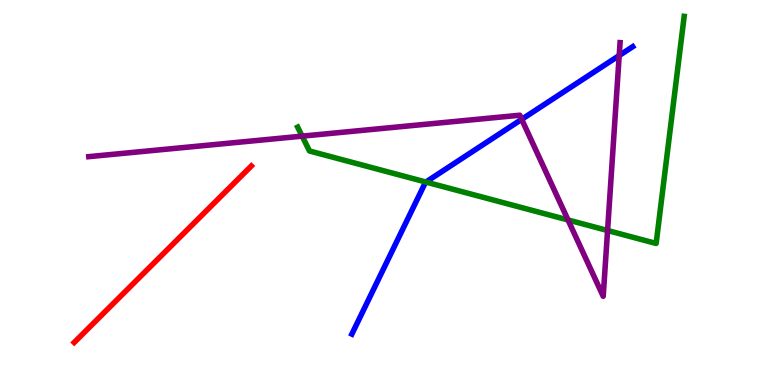[{'lines': ['blue', 'red'], 'intersections': []}, {'lines': ['green', 'red'], 'intersections': []}, {'lines': ['purple', 'red'], 'intersections': []}, {'lines': ['blue', 'green'], 'intersections': [{'x': 5.5, 'y': 5.27}]}, {'lines': ['blue', 'purple'], 'intersections': [{'x': 6.73, 'y': 6.9}, {'x': 7.99, 'y': 8.56}]}, {'lines': ['green', 'purple'], 'intersections': [{'x': 3.9, 'y': 6.46}, {'x': 7.33, 'y': 4.29}, {'x': 7.84, 'y': 4.01}]}]